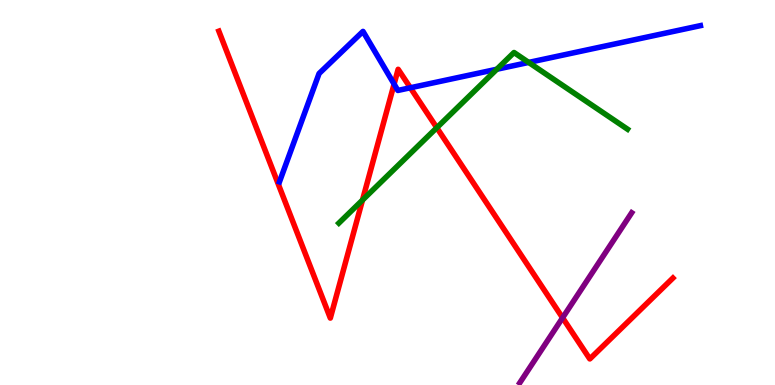[{'lines': ['blue', 'red'], 'intersections': [{'x': 5.09, 'y': 7.82}, {'x': 5.3, 'y': 7.72}]}, {'lines': ['green', 'red'], 'intersections': [{'x': 4.68, 'y': 4.8}, {'x': 5.64, 'y': 6.68}]}, {'lines': ['purple', 'red'], 'intersections': [{'x': 7.26, 'y': 1.75}]}, {'lines': ['blue', 'green'], 'intersections': [{'x': 6.41, 'y': 8.2}, {'x': 6.82, 'y': 8.38}]}, {'lines': ['blue', 'purple'], 'intersections': []}, {'lines': ['green', 'purple'], 'intersections': []}]